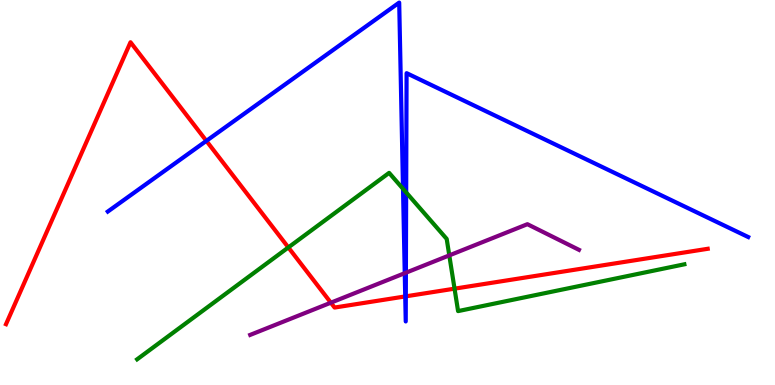[{'lines': ['blue', 'red'], 'intersections': [{'x': 2.66, 'y': 6.34}, {'x': 5.23, 'y': 2.3}, {'x': 5.24, 'y': 2.3}]}, {'lines': ['green', 'red'], 'intersections': [{'x': 3.72, 'y': 3.57}, {'x': 5.87, 'y': 2.5}]}, {'lines': ['purple', 'red'], 'intersections': [{'x': 4.27, 'y': 2.14}]}, {'lines': ['blue', 'green'], 'intersections': [{'x': 5.2, 'y': 5.1}, {'x': 5.24, 'y': 5.0}]}, {'lines': ['blue', 'purple'], 'intersections': [{'x': 5.22, 'y': 2.9}, {'x': 5.24, 'y': 2.92}]}, {'lines': ['green', 'purple'], 'intersections': [{'x': 5.8, 'y': 3.37}]}]